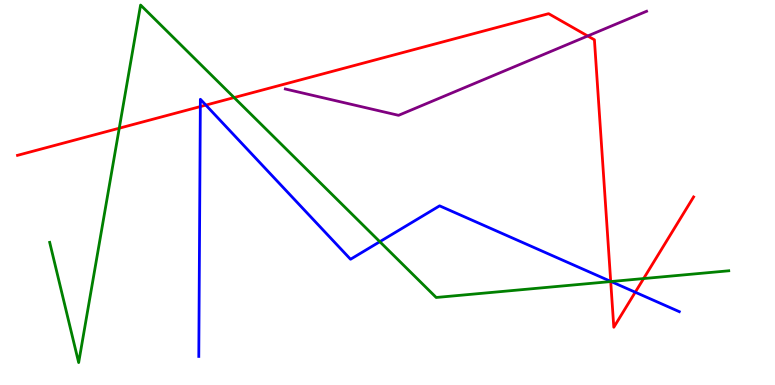[{'lines': ['blue', 'red'], 'intersections': [{'x': 2.58, 'y': 7.23}, {'x': 2.66, 'y': 7.27}, {'x': 7.88, 'y': 2.69}, {'x': 8.2, 'y': 2.41}]}, {'lines': ['green', 'red'], 'intersections': [{'x': 1.54, 'y': 6.67}, {'x': 3.02, 'y': 7.47}, {'x': 7.88, 'y': 2.69}, {'x': 8.3, 'y': 2.76}]}, {'lines': ['purple', 'red'], 'intersections': [{'x': 7.58, 'y': 9.07}]}, {'lines': ['blue', 'green'], 'intersections': [{'x': 4.9, 'y': 3.72}, {'x': 7.88, 'y': 2.69}]}, {'lines': ['blue', 'purple'], 'intersections': []}, {'lines': ['green', 'purple'], 'intersections': []}]